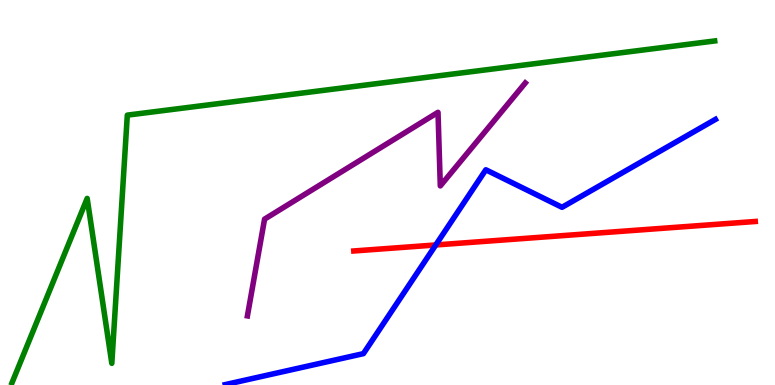[{'lines': ['blue', 'red'], 'intersections': [{'x': 5.62, 'y': 3.64}]}, {'lines': ['green', 'red'], 'intersections': []}, {'lines': ['purple', 'red'], 'intersections': []}, {'lines': ['blue', 'green'], 'intersections': []}, {'lines': ['blue', 'purple'], 'intersections': []}, {'lines': ['green', 'purple'], 'intersections': []}]